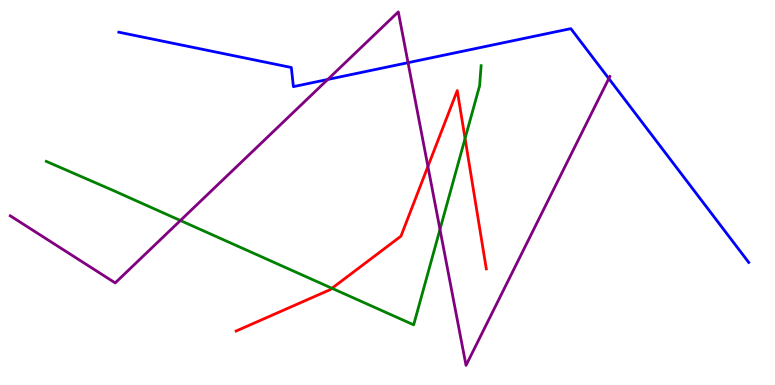[{'lines': ['blue', 'red'], 'intersections': []}, {'lines': ['green', 'red'], 'intersections': [{'x': 4.28, 'y': 2.51}, {'x': 6.0, 'y': 6.4}]}, {'lines': ['purple', 'red'], 'intersections': [{'x': 5.52, 'y': 5.68}]}, {'lines': ['blue', 'green'], 'intersections': []}, {'lines': ['blue', 'purple'], 'intersections': [{'x': 4.23, 'y': 7.94}, {'x': 5.26, 'y': 8.37}, {'x': 7.86, 'y': 7.96}]}, {'lines': ['green', 'purple'], 'intersections': [{'x': 2.33, 'y': 4.27}, {'x': 5.68, 'y': 4.04}]}]